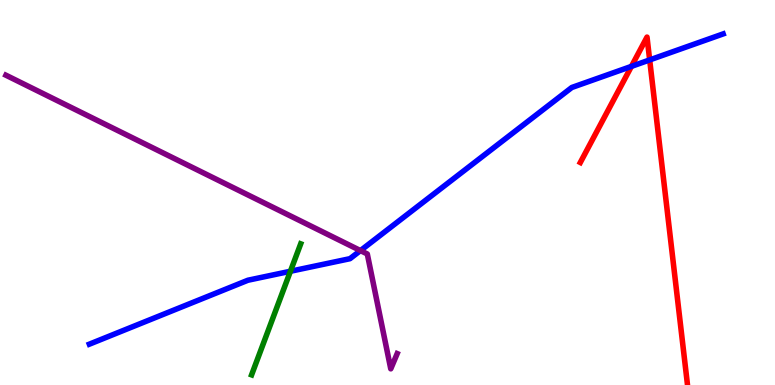[{'lines': ['blue', 'red'], 'intersections': [{'x': 8.15, 'y': 8.28}, {'x': 8.38, 'y': 8.44}]}, {'lines': ['green', 'red'], 'intersections': []}, {'lines': ['purple', 'red'], 'intersections': []}, {'lines': ['blue', 'green'], 'intersections': [{'x': 3.75, 'y': 2.95}]}, {'lines': ['blue', 'purple'], 'intersections': [{'x': 4.65, 'y': 3.49}]}, {'lines': ['green', 'purple'], 'intersections': []}]